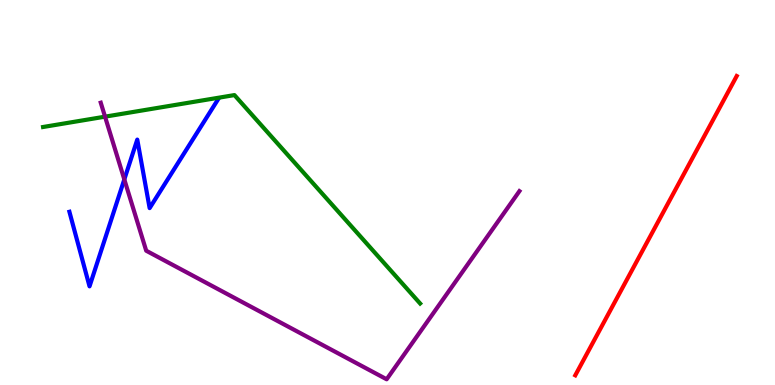[{'lines': ['blue', 'red'], 'intersections': []}, {'lines': ['green', 'red'], 'intersections': []}, {'lines': ['purple', 'red'], 'intersections': []}, {'lines': ['blue', 'green'], 'intersections': []}, {'lines': ['blue', 'purple'], 'intersections': [{'x': 1.6, 'y': 5.34}]}, {'lines': ['green', 'purple'], 'intersections': [{'x': 1.36, 'y': 6.97}]}]